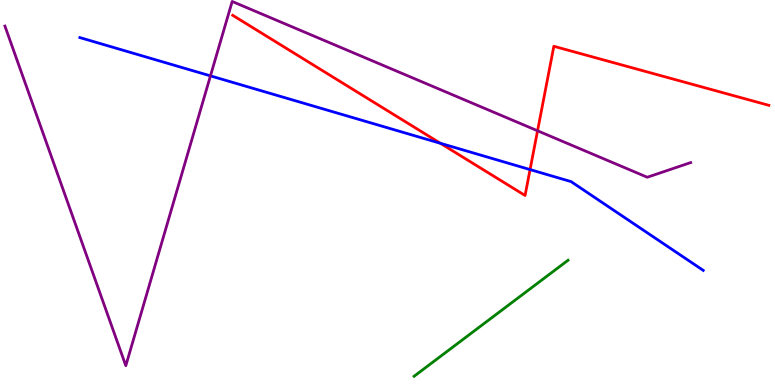[{'lines': ['blue', 'red'], 'intersections': [{'x': 5.68, 'y': 6.28}, {'x': 6.84, 'y': 5.6}]}, {'lines': ['green', 'red'], 'intersections': []}, {'lines': ['purple', 'red'], 'intersections': [{'x': 6.94, 'y': 6.6}]}, {'lines': ['blue', 'green'], 'intersections': []}, {'lines': ['blue', 'purple'], 'intersections': [{'x': 2.72, 'y': 8.03}]}, {'lines': ['green', 'purple'], 'intersections': []}]